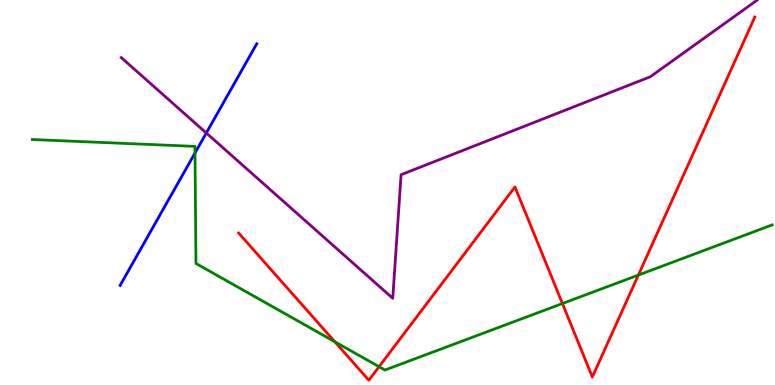[{'lines': ['blue', 'red'], 'intersections': []}, {'lines': ['green', 'red'], 'intersections': [{'x': 4.32, 'y': 1.12}, {'x': 4.89, 'y': 0.475}, {'x': 7.26, 'y': 2.12}, {'x': 8.24, 'y': 2.86}]}, {'lines': ['purple', 'red'], 'intersections': []}, {'lines': ['blue', 'green'], 'intersections': [{'x': 2.52, 'y': 6.03}]}, {'lines': ['blue', 'purple'], 'intersections': [{'x': 2.66, 'y': 6.55}]}, {'lines': ['green', 'purple'], 'intersections': []}]